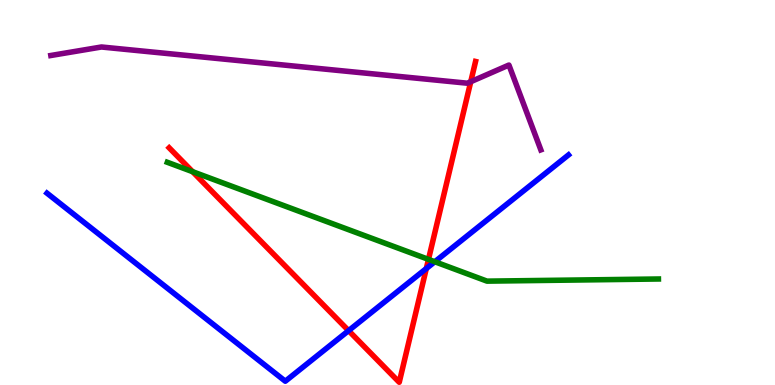[{'lines': ['blue', 'red'], 'intersections': [{'x': 4.5, 'y': 1.41}, {'x': 5.5, 'y': 3.02}]}, {'lines': ['green', 'red'], 'intersections': [{'x': 2.49, 'y': 5.54}, {'x': 5.53, 'y': 3.26}]}, {'lines': ['purple', 'red'], 'intersections': [{'x': 6.07, 'y': 7.88}]}, {'lines': ['blue', 'green'], 'intersections': [{'x': 5.61, 'y': 3.2}]}, {'lines': ['blue', 'purple'], 'intersections': []}, {'lines': ['green', 'purple'], 'intersections': []}]